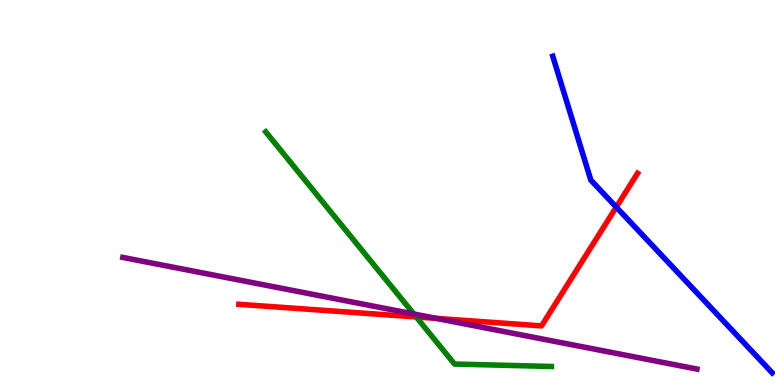[{'lines': ['blue', 'red'], 'intersections': [{'x': 7.95, 'y': 4.62}]}, {'lines': ['green', 'red'], 'intersections': [{'x': 5.37, 'y': 1.77}]}, {'lines': ['purple', 'red'], 'intersections': [{'x': 5.63, 'y': 1.73}]}, {'lines': ['blue', 'green'], 'intersections': []}, {'lines': ['blue', 'purple'], 'intersections': []}, {'lines': ['green', 'purple'], 'intersections': [{'x': 5.34, 'y': 1.84}]}]